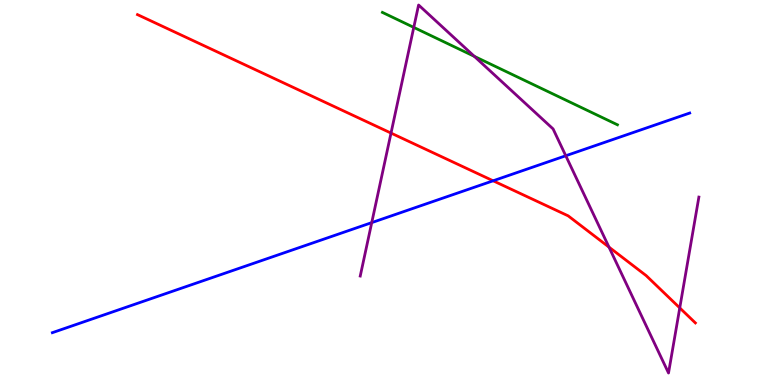[{'lines': ['blue', 'red'], 'intersections': [{'x': 6.36, 'y': 5.3}]}, {'lines': ['green', 'red'], 'intersections': []}, {'lines': ['purple', 'red'], 'intersections': [{'x': 5.05, 'y': 6.54}, {'x': 7.86, 'y': 3.58}, {'x': 8.77, 'y': 2.0}]}, {'lines': ['blue', 'green'], 'intersections': []}, {'lines': ['blue', 'purple'], 'intersections': [{'x': 4.8, 'y': 4.22}, {'x': 7.3, 'y': 5.95}]}, {'lines': ['green', 'purple'], 'intersections': [{'x': 5.34, 'y': 9.29}, {'x': 6.12, 'y': 8.54}]}]